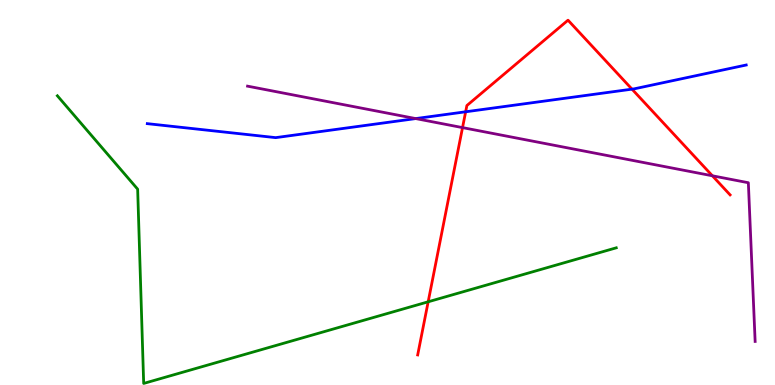[{'lines': ['blue', 'red'], 'intersections': [{'x': 6.01, 'y': 7.1}, {'x': 8.15, 'y': 7.68}]}, {'lines': ['green', 'red'], 'intersections': [{'x': 5.52, 'y': 2.16}]}, {'lines': ['purple', 'red'], 'intersections': [{'x': 5.97, 'y': 6.69}, {'x': 9.19, 'y': 5.43}]}, {'lines': ['blue', 'green'], 'intersections': []}, {'lines': ['blue', 'purple'], 'intersections': [{'x': 5.36, 'y': 6.92}]}, {'lines': ['green', 'purple'], 'intersections': []}]